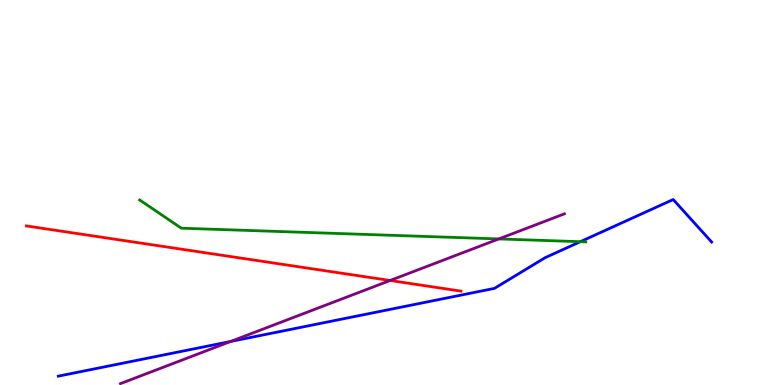[{'lines': ['blue', 'red'], 'intersections': []}, {'lines': ['green', 'red'], 'intersections': []}, {'lines': ['purple', 'red'], 'intersections': [{'x': 5.03, 'y': 2.71}]}, {'lines': ['blue', 'green'], 'intersections': [{'x': 7.49, 'y': 3.72}]}, {'lines': ['blue', 'purple'], 'intersections': [{'x': 2.98, 'y': 1.13}]}, {'lines': ['green', 'purple'], 'intersections': [{'x': 6.44, 'y': 3.79}]}]